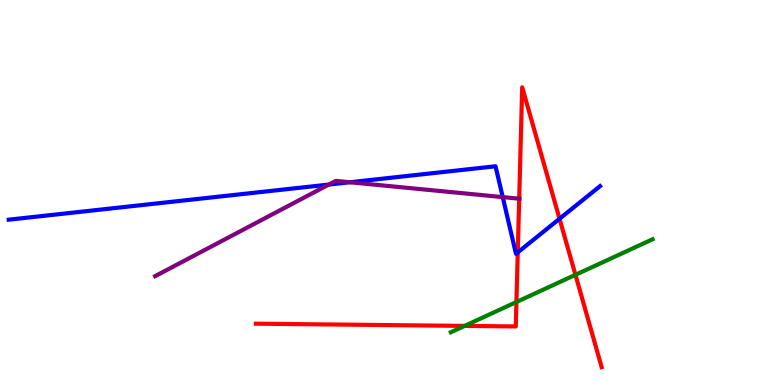[{'lines': ['blue', 'red'], 'intersections': [{'x': 6.68, 'y': 3.44}, {'x': 7.22, 'y': 4.32}]}, {'lines': ['green', 'red'], 'intersections': [{'x': 6.0, 'y': 1.54}, {'x': 6.66, 'y': 2.16}, {'x': 7.42, 'y': 2.86}]}, {'lines': ['purple', 'red'], 'intersections': [{'x': 6.7, 'y': 4.84}]}, {'lines': ['blue', 'green'], 'intersections': []}, {'lines': ['blue', 'purple'], 'intersections': [{'x': 4.24, 'y': 5.21}, {'x': 4.51, 'y': 5.27}, {'x': 6.49, 'y': 4.88}]}, {'lines': ['green', 'purple'], 'intersections': []}]